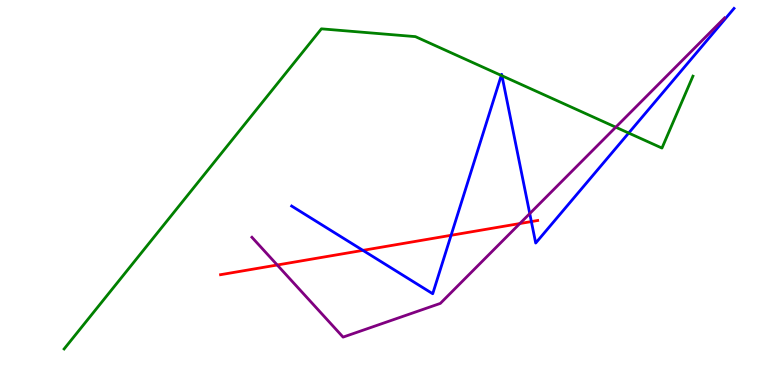[{'lines': ['blue', 'red'], 'intersections': [{'x': 4.68, 'y': 3.5}, {'x': 5.82, 'y': 3.89}, {'x': 6.86, 'y': 4.24}]}, {'lines': ['green', 'red'], 'intersections': []}, {'lines': ['purple', 'red'], 'intersections': [{'x': 3.58, 'y': 3.12}, {'x': 6.71, 'y': 4.19}]}, {'lines': ['blue', 'green'], 'intersections': [{'x': 6.47, 'y': 8.04}, {'x': 6.48, 'y': 8.03}, {'x': 8.11, 'y': 6.54}]}, {'lines': ['blue', 'purple'], 'intersections': [{'x': 6.84, 'y': 4.45}]}, {'lines': ['green', 'purple'], 'intersections': [{'x': 7.95, 'y': 6.7}]}]